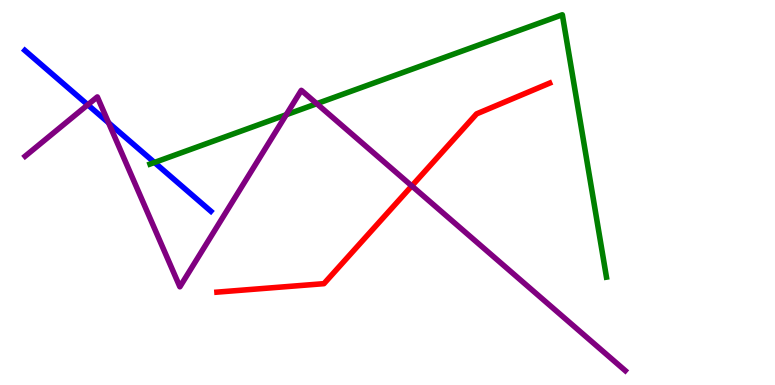[{'lines': ['blue', 'red'], 'intersections': []}, {'lines': ['green', 'red'], 'intersections': []}, {'lines': ['purple', 'red'], 'intersections': [{'x': 5.31, 'y': 5.17}]}, {'lines': ['blue', 'green'], 'intersections': [{'x': 1.99, 'y': 5.78}]}, {'lines': ['blue', 'purple'], 'intersections': [{'x': 1.13, 'y': 7.28}, {'x': 1.4, 'y': 6.81}]}, {'lines': ['green', 'purple'], 'intersections': [{'x': 3.69, 'y': 7.02}, {'x': 4.09, 'y': 7.31}]}]